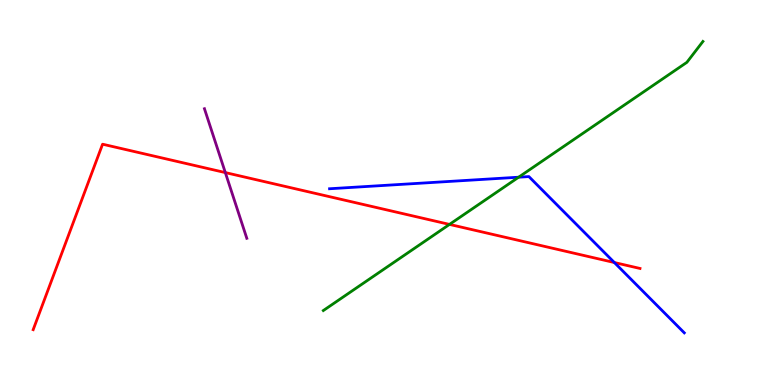[{'lines': ['blue', 'red'], 'intersections': [{'x': 7.93, 'y': 3.18}]}, {'lines': ['green', 'red'], 'intersections': [{'x': 5.8, 'y': 4.17}]}, {'lines': ['purple', 'red'], 'intersections': [{'x': 2.91, 'y': 5.52}]}, {'lines': ['blue', 'green'], 'intersections': [{'x': 6.69, 'y': 5.4}]}, {'lines': ['blue', 'purple'], 'intersections': []}, {'lines': ['green', 'purple'], 'intersections': []}]